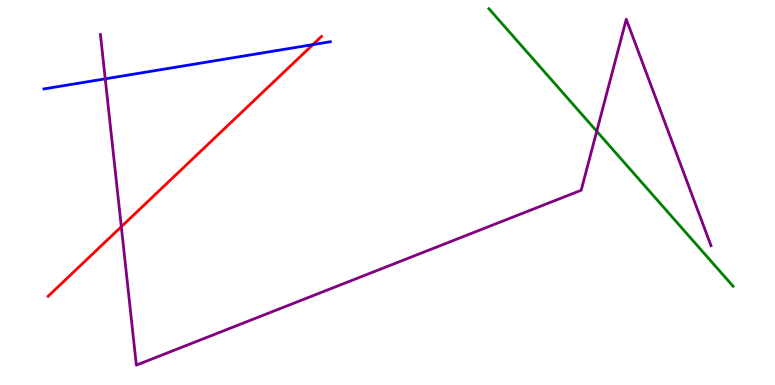[{'lines': ['blue', 'red'], 'intersections': [{'x': 4.04, 'y': 8.84}]}, {'lines': ['green', 'red'], 'intersections': []}, {'lines': ['purple', 'red'], 'intersections': [{'x': 1.57, 'y': 4.11}]}, {'lines': ['blue', 'green'], 'intersections': []}, {'lines': ['blue', 'purple'], 'intersections': [{'x': 1.36, 'y': 7.95}]}, {'lines': ['green', 'purple'], 'intersections': [{'x': 7.7, 'y': 6.59}]}]